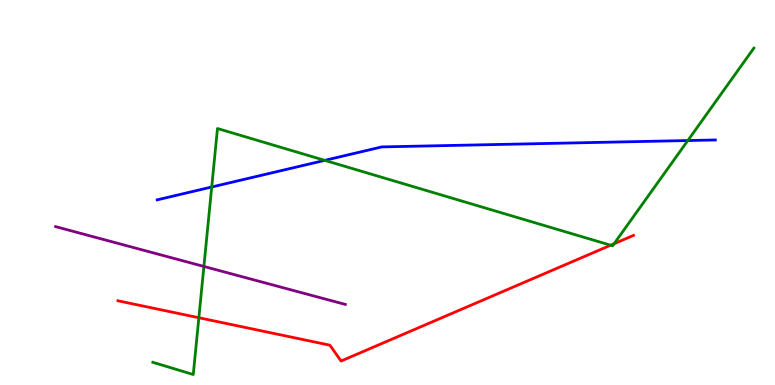[{'lines': ['blue', 'red'], 'intersections': []}, {'lines': ['green', 'red'], 'intersections': [{'x': 2.57, 'y': 1.75}, {'x': 7.88, 'y': 3.63}, {'x': 7.92, 'y': 3.67}]}, {'lines': ['purple', 'red'], 'intersections': []}, {'lines': ['blue', 'green'], 'intersections': [{'x': 2.73, 'y': 5.14}, {'x': 4.19, 'y': 5.83}, {'x': 8.88, 'y': 6.35}]}, {'lines': ['blue', 'purple'], 'intersections': []}, {'lines': ['green', 'purple'], 'intersections': [{'x': 2.63, 'y': 3.08}]}]